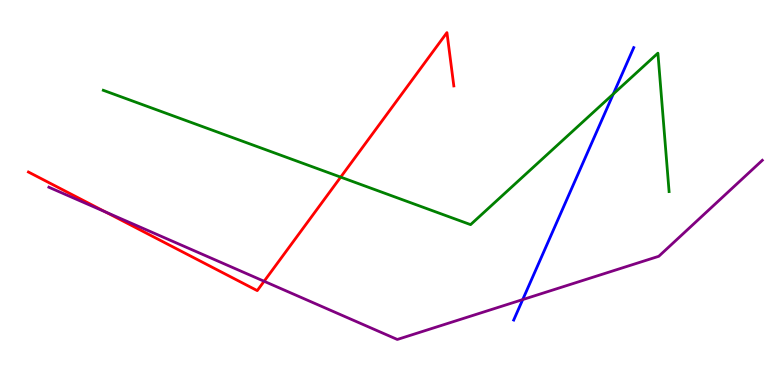[{'lines': ['blue', 'red'], 'intersections': []}, {'lines': ['green', 'red'], 'intersections': [{'x': 4.4, 'y': 5.4}]}, {'lines': ['purple', 'red'], 'intersections': [{'x': 1.36, 'y': 4.49}, {'x': 3.41, 'y': 2.69}]}, {'lines': ['blue', 'green'], 'intersections': [{'x': 7.91, 'y': 7.56}]}, {'lines': ['blue', 'purple'], 'intersections': [{'x': 6.74, 'y': 2.22}]}, {'lines': ['green', 'purple'], 'intersections': []}]